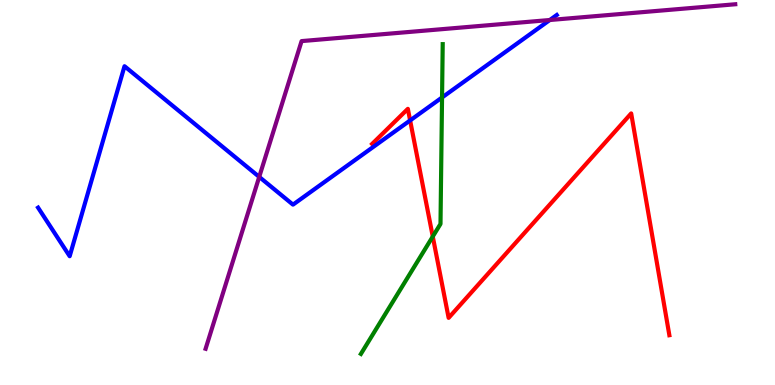[{'lines': ['blue', 'red'], 'intersections': [{'x': 5.29, 'y': 6.87}]}, {'lines': ['green', 'red'], 'intersections': [{'x': 5.58, 'y': 3.86}]}, {'lines': ['purple', 'red'], 'intersections': []}, {'lines': ['blue', 'green'], 'intersections': [{'x': 5.7, 'y': 7.47}]}, {'lines': ['blue', 'purple'], 'intersections': [{'x': 3.34, 'y': 5.41}, {'x': 7.09, 'y': 9.48}]}, {'lines': ['green', 'purple'], 'intersections': []}]